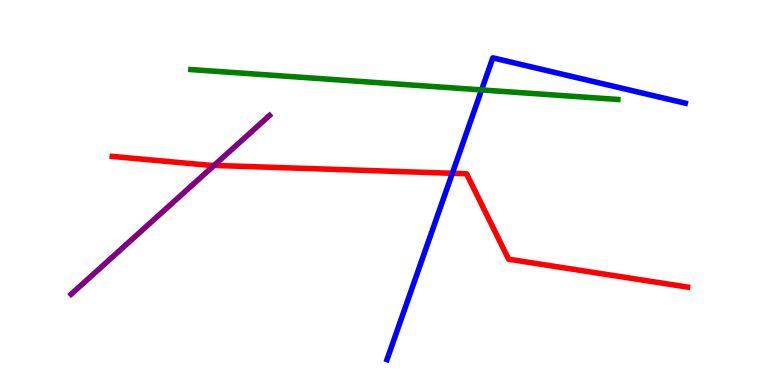[{'lines': ['blue', 'red'], 'intersections': [{'x': 5.84, 'y': 5.5}]}, {'lines': ['green', 'red'], 'intersections': []}, {'lines': ['purple', 'red'], 'intersections': [{'x': 2.76, 'y': 5.7}]}, {'lines': ['blue', 'green'], 'intersections': [{'x': 6.21, 'y': 7.66}]}, {'lines': ['blue', 'purple'], 'intersections': []}, {'lines': ['green', 'purple'], 'intersections': []}]